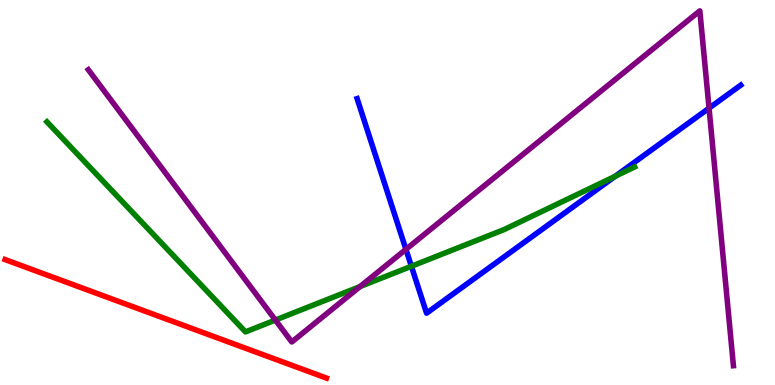[{'lines': ['blue', 'red'], 'intersections': []}, {'lines': ['green', 'red'], 'intersections': []}, {'lines': ['purple', 'red'], 'intersections': []}, {'lines': ['blue', 'green'], 'intersections': [{'x': 5.31, 'y': 3.08}, {'x': 7.94, 'y': 5.42}]}, {'lines': ['blue', 'purple'], 'intersections': [{'x': 5.24, 'y': 3.52}, {'x': 9.15, 'y': 7.19}]}, {'lines': ['green', 'purple'], 'intersections': [{'x': 3.55, 'y': 1.69}, {'x': 4.65, 'y': 2.56}]}]